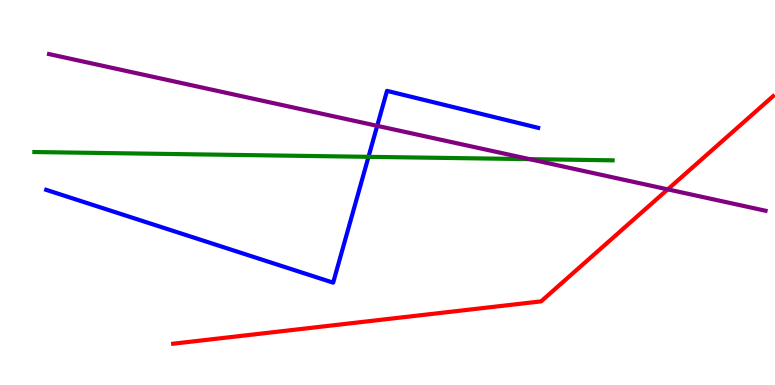[{'lines': ['blue', 'red'], 'intersections': []}, {'lines': ['green', 'red'], 'intersections': []}, {'lines': ['purple', 'red'], 'intersections': [{'x': 8.62, 'y': 5.08}]}, {'lines': ['blue', 'green'], 'intersections': [{'x': 4.75, 'y': 5.93}]}, {'lines': ['blue', 'purple'], 'intersections': [{'x': 4.87, 'y': 6.73}]}, {'lines': ['green', 'purple'], 'intersections': [{'x': 6.83, 'y': 5.87}]}]